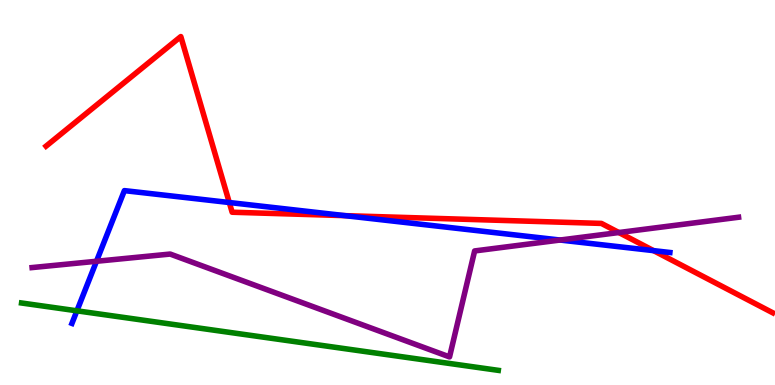[{'lines': ['blue', 'red'], 'intersections': [{'x': 2.96, 'y': 4.74}, {'x': 4.45, 'y': 4.4}, {'x': 8.43, 'y': 3.49}]}, {'lines': ['green', 'red'], 'intersections': []}, {'lines': ['purple', 'red'], 'intersections': [{'x': 7.99, 'y': 3.96}]}, {'lines': ['blue', 'green'], 'intersections': [{'x': 0.992, 'y': 1.93}]}, {'lines': ['blue', 'purple'], 'intersections': [{'x': 1.25, 'y': 3.21}, {'x': 7.23, 'y': 3.77}]}, {'lines': ['green', 'purple'], 'intersections': []}]